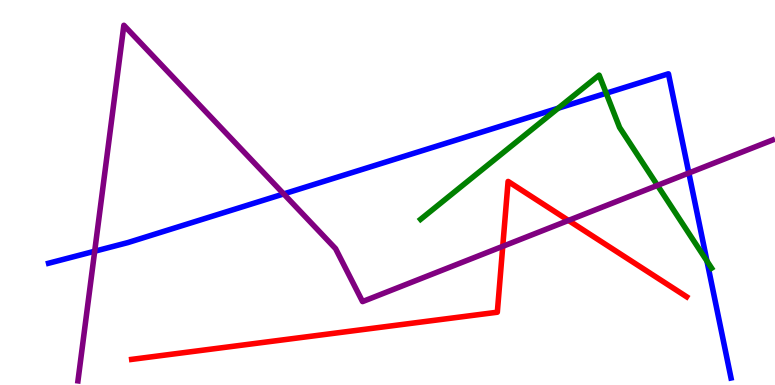[{'lines': ['blue', 'red'], 'intersections': []}, {'lines': ['green', 'red'], 'intersections': []}, {'lines': ['purple', 'red'], 'intersections': [{'x': 6.49, 'y': 3.6}, {'x': 7.34, 'y': 4.27}]}, {'lines': ['blue', 'green'], 'intersections': [{'x': 7.2, 'y': 7.19}, {'x': 7.82, 'y': 7.58}, {'x': 9.12, 'y': 3.22}]}, {'lines': ['blue', 'purple'], 'intersections': [{'x': 1.22, 'y': 3.47}, {'x': 3.66, 'y': 4.96}, {'x': 8.89, 'y': 5.51}]}, {'lines': ['green', 'purple'], 'intersections': [{'x': 8.48, 'y': 5.19}]}]